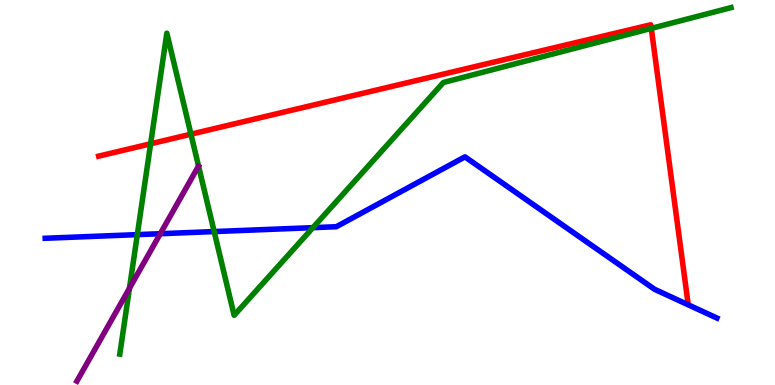[{'lines': ['blue', 'red'], 'intersections': []}, {'lines': ['green', 'red'], 'intersections': [{'x': 1.94, 'y': 6.27}, {'x': 2.46, 'y': 6.51}, {'x': 8.4, 'y': 9.26}]}, {'lines': ['purple', 'red'], 'intersections': []}, {'lines': ['blue', 'green'], 'intersections': [{'x': 1.77, 'y': 3.91}, {'x': 2.76, 'y': 3.99}, {'x': 4.04, 'y': 4.09}]}, {'lines': ['blue', 'purple'], 'intersections': [{'x': 2.07, 'y': 3.93}]}, {'lines': ['green', 'purple'], 'intersections': [{'x': 1.67, 'y': 2.51}]}]